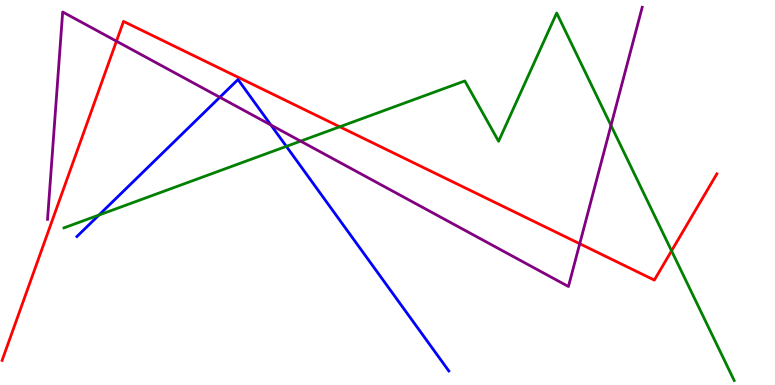[{'lines': ['blue', 'red'], 'intersections': []}, {'lines': ['green', 'red'], 'intersections': [{'x': 4.38, 'y': 6.71}, {'x': 8.67, 'y': 3.48}]}, {'lines': ['purple', 'red'], 'intersections': [{'x': 1.5, 'y': 8.93}, {'x': 7.48, 'y': 3.67}]}, {'lines': ['blue', 'green'], 'intersections': [{'x': 1.28, 'y': 4.41}, {'x': 3.69, 'y': 6.2}]}, {'lines': ['blue', 'purple'], 'intersections': [{'x': 2.84, 'y': 7.47}, {'x': 3.5, 'y': 6.75}]}, {'lines': ['green', 'purple'], 'intersections': [{'x': 3.88, 'y': 6.33}, {'x': 7.88, 'y': 6.74}]}]